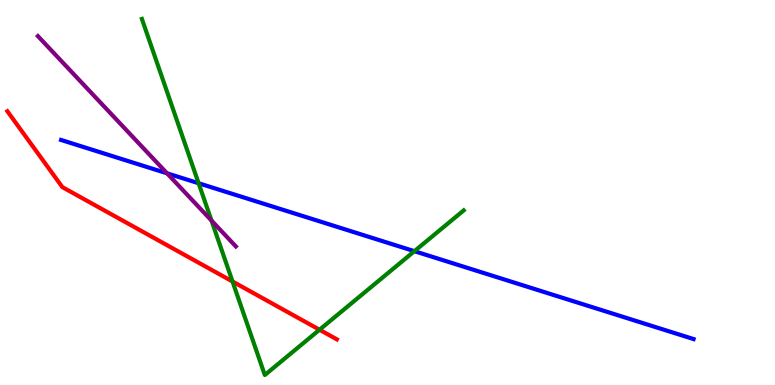[{'lines': ['blue', 'red'], 'intersections': []}, {'lines': ['green', 'red'], 'intersections': [{'x': 3.0, 'y': 2.69}, {'x': 4.12, 'y': 1.44}]}, {'lines': ['purple', 'red'], 'intersections': []}, {'lines': ['blue', 'green'], 'intersections': [{'x': 2.56, 'y': 5.24}, {'x': 5.35, 'y': 3.48}]}, {'lines': ['blue', 'purple'], 'intersections': [{'x': 2.16, 'y': 5.5}]}, {'lines': ['green', 'purple'], 'intersections': [{'x': 2.73, 'y': 4.27}]}]